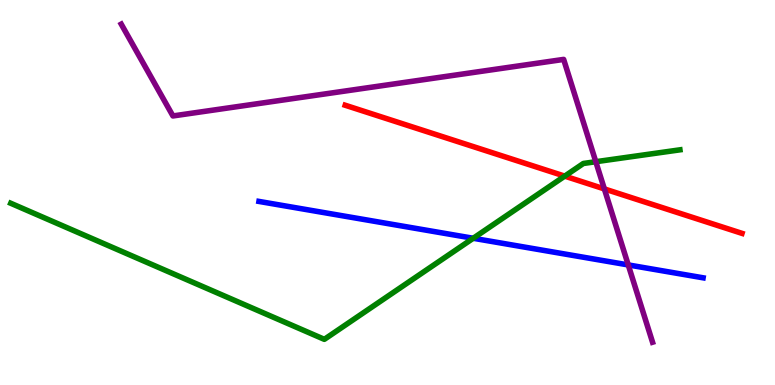[{'lines': ['blue', 'red'], 'intersections': []}, {'lines': ['green', 'red'], 'intersections': [{'x': 7.29, 'y': 5.43}]}, {'lines': ['purple', 'red'], 'intersections': [{'x': 7.8, 'y': 5.09}]}, {'lines': ['blue', 'green'], 'intersections': [{'x': 6.11, 'y': 3.81}]}, {'lines': ['blue', 'purple'], 'intersections': [{'x': 8.11, 'y': 3.12}]}, {'lines': ['green', 'purple'], 'intersections': [{'x': 7.69, 'y': 5.8}]}]